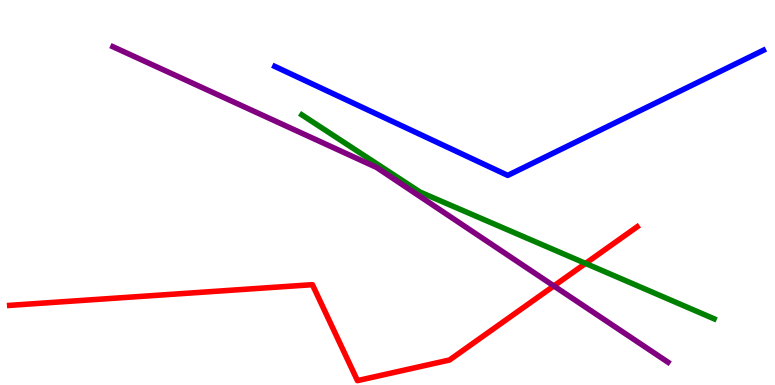[{'lines': ['blue', 'red'], 'intersections': []}, {'lines': ['green', 'red'], 'intersections': [{'x': 7.56, 'y': 3.16}]}, {'lines': ['purple', 'red'], 'intersections': [{'x': 7.15, 'y': 2.57}]}, {'lines': ['blue', 'green'], 'intersections': []}, {'lines': ['blue', 'purple'], 'intersections': []}, {'lines': ['green', 'purple'], 'intersections': []}]